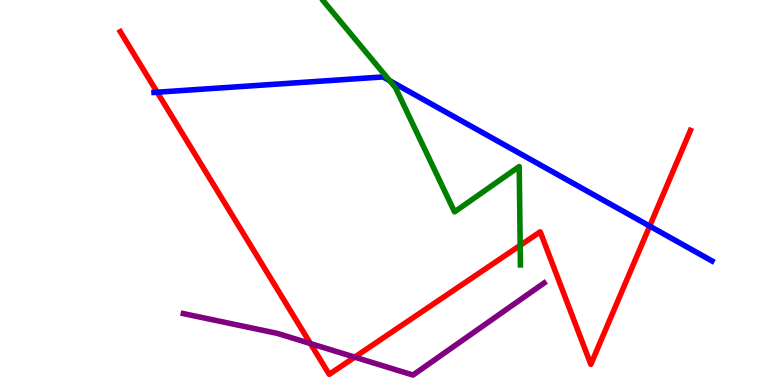[{'lines': ['blue', 'red'], 'intersections': [{'x': 2.03, 'y': 7.61}, {'x': 8.38, 'y': 4.13}]}, {'lines': ['green', 'red'], 'intersections': [{'x': 6.71, 'y': 3.63}]}, {'lines': ['purple', 'red'], 'intersections': [{'x': 4.01, 'y': 1.08}, {'x': 4.58, 'y': 0.724}]}, {'lines': ['blue', 'green'], 'intersections': [{'x': 5.03, 'y': 7.91}]}, {'lines': ['blue', 'purple'], 'intersections': []}, {'lines': ['green', 'purple'], 'intersections': []}]